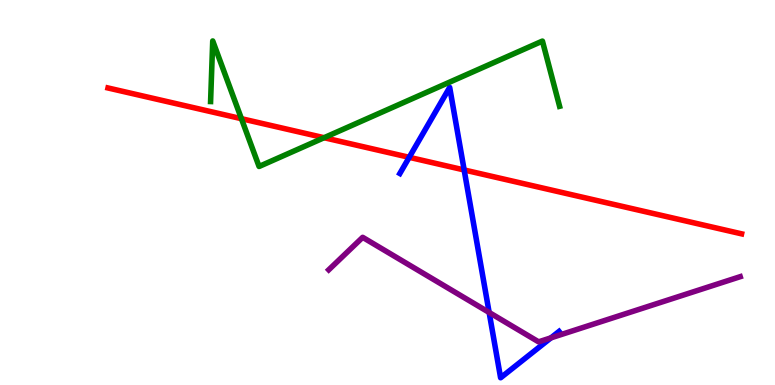[{'lines': ['blue', 'red'], 'intersections': [{'x': 5.28, 'y': 5.91}, {'x': 5.99, 'y': 5.59}]}, {'lines': ['green', 'red'], 'intersections': [{'x': 3.12, 'y': 6.92}, {'x': 4.18, 'y': 6.42}]}, {'lines': ['purple', 'red'], 'intersections': []}, {'lines': ['blue', 'green'], 'intersections': []}, {'lines': ['blue', 'purple'], 'intersections': [{'x': 6.31, 'y': 1.88}, {'x': 7.11, 'y': 1.22}]}, {'lines': ['green', 'purple'], 'intersections': []}]